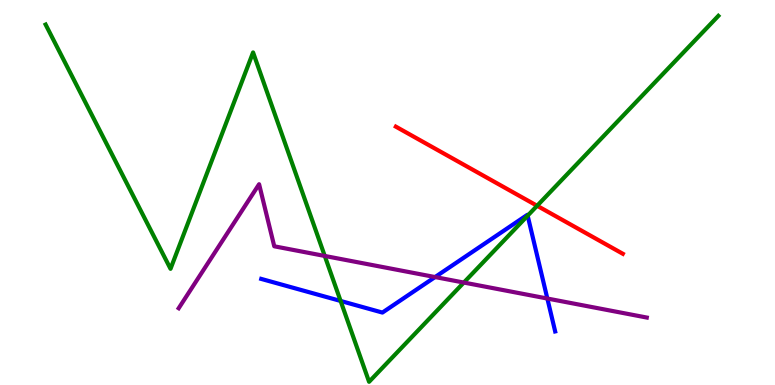[{'lines': ['blue', 'red'], 'intersections': []}, {'lines': ['green', 'red'], 'intersections': [{'x': 6.93, 'y': 4.66}]}, {'lines': ['purple', 'red'], 'intersections': []}, {'lines': ['blue', 'green'], 'intersections': [{'x': 4.39, 'y': 2.18}, {'x': 6.81, 'y': 4.4}]}, {'lines': ['blue', 'purple'], 'intersections': [{'x': 5.61, 'y': 2.8}, {'x': 7.06, 'y': 2.25}]}, {'lines': ['green', 'purple'], 'intersections': [{'x': 4.19, 'y': 3.35}, {'x': 5.98, 'y': 2.66}]}]